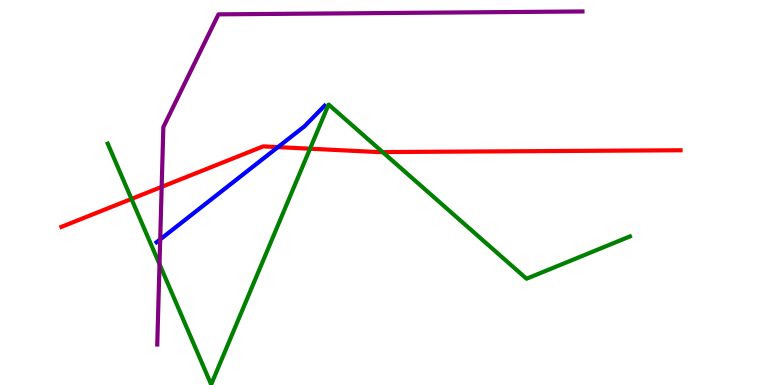[{'lines': ['blue', 'red'], 'intersections': [{'x': 3.59, 'y': 6.18}]}, {'lines': ['green', 'red'], 'intersections': [{'x': 1.7, 'y': 4.83}, {'x': 4.0, 'y': 6.14}, {'x': 4.94, 'y': 6.05}]}, {'lines': ['purple', 'red'], 'intersections': [{'x': 2.09, 'y': 5.15}]}, {'lines': ['blue', 'green'], 'intersections': []}, {'lines': ['blue', 'purple'], 'intersections': [{'x': 2.07, 'y': 3.78}]}, {'lines': ['green', 'purple'], 'intersections': [{'x': 2.06, 'y': 3.14}]}]